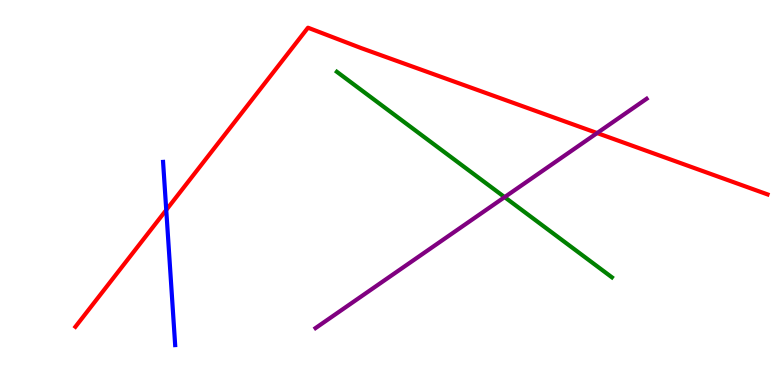[{'lines': ['blue', 'red'], 'intersections': [{'x': 2.15, 'y': 4.55}]}, {'lines': ['green', 'red'], 'intersections': []}, {'lines': ['purple', 'red'], 'intersections': [{'x': 7.7, 'y': 6.54}]}, {'lines': ['blue', 'green'], 'intersections': []}, {'lines': ['blue', 'purple'], 'intersections': []}, {'lines': ['green', 'purple'], 'intersections': [{'x': 6.51, 'y': 4.88}]}]